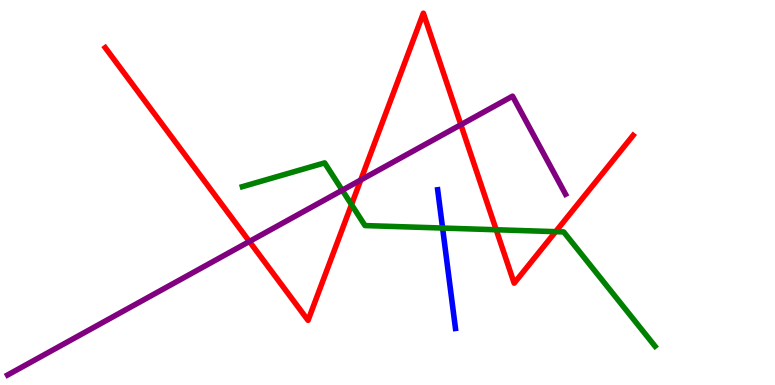[{'lines': ['blue', 'red'], 'intersections': []}, {'lines': ['green', 'red'], 'intersections': [{'x': 4.54, 'y': 4.69}, {'x': 6.4, 'y': 4.03}, {'x': 7.17, 'y': 3.98}]}, {'lines': ['purple', 'red'], 'intersections': [{'x': 3.22, 'y': 3.73}, {'x': 4.65, 'y': 5.32}, {'x': 5.95, 'y': 6.76}]}, {'lines': ['blue', 'green'], 'intersections': [{'x': 5.71, 'y': 4.08}]}, {'lines': ['blue', 'purple'], 'intersections': []}, {'lines': ['green', 'purple'], 'intersections': [{'x': 4.42, 'y': 5.06}]}]